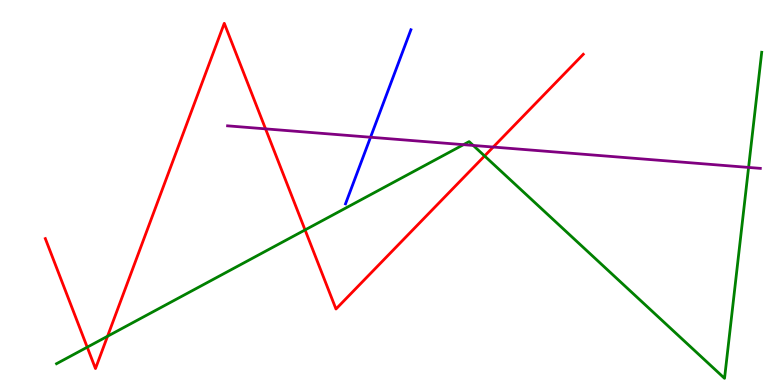[{'lines': ['blue', 'red'], 'intersections': []}, {'lines': ['green', 'red'], 'intersections': [{'x': 1.13, 'y': 0.982}, {'x': 1.39, 'y': 1.27}, {'x': 3.94, 'y': 4.03}, {'x': 6.25, 'y': 5.95}]}, {'lines': ['purple', 'red'], 'intersections': [{'x': 3.43, 'y': 6.65}, {'x': 6.36, 'y': 6.18}]}, {'lines': ['blue', 'green'], 'intersections': []}, {'lines': ['blue', 'purple'], 'intersections': [{'x': 4.78, 'y': 6.44}]}, {'lines': ['green', 'purple'], 'intersections': [{'x': 5.98, 'y': 6.24}, {'x': 6.11, 'y': 6.22}, {'x': 9.66, 'y': 5.65}]}]